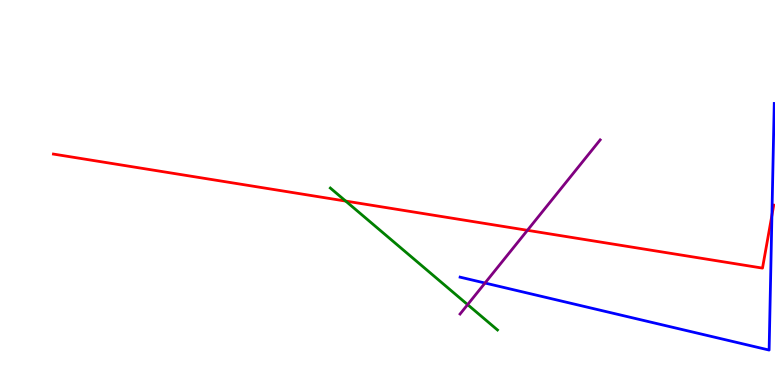[{'lines': ['blue', 'red'], 'intersections': [{'x': 9.96, 'y': 4.41}]}, {'lines': ['green', 'red'], 'intersections': [{'x': 4.46, 'y': 4.78}]}, {'lines': ['purple', 'red'], 'intersections': [{'x': 6.81, 'y': 4.02}]}, {'lines': ['blue', 'green'], 'intersections': []}, {'lines': ['blue', 'purple'], 'intersections': [{'x': 6.26, 'y': 2.65}]}, {'lines': ['green', 'purple'], 'intersections': [{'x': 6.03, 'y': 2.09}]}]